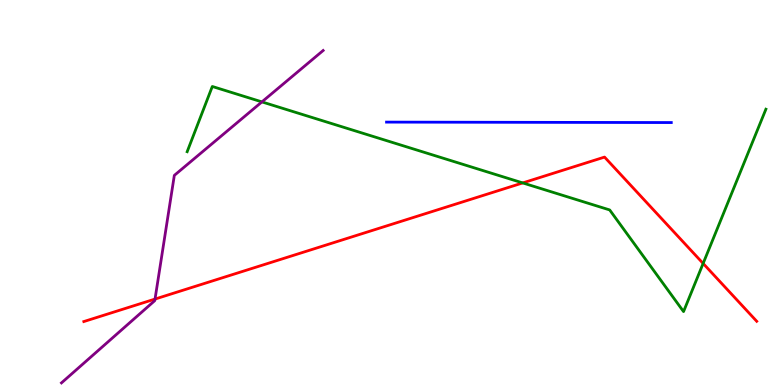[{'lines': ['blue', 'red'], 'intersections': []}, {'lines': ['green', 'red'], 'intersections': [{'x': 6.74, 'y': 5.25}, {'x': 9.07, 'y': 3.16}]}, {'lines': ['purple', 'red'], 'intersections': [{'x': 2.0, 'y': 2.23}]}, {'lines': ['blue', 'green'], 'intersections': []}, {'lines': ['blue', 'purple'], 'intersections': []}, {'lines': ['green', 'purple'], 'intersections': [{'x': 3.38, 'y': 7.35}]}]